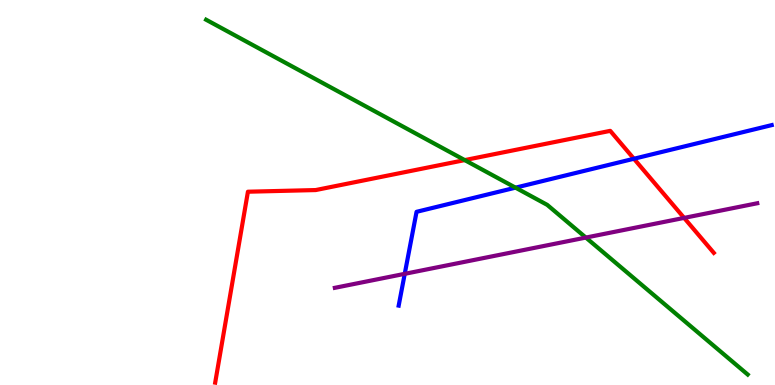[{'lines': ['blue', 'red'], 'intersections': [{'x': 8.18, 'y': 5.88}]}, {'lines': ['green', 'red'], 'intersections': [{'x': 6.0, 'y': 5.84}]}, {'lines': ['purple', 'red'], 'intersections': [{'x': 8.83, 'y': 4.34}]}, {'lines': ['blue', 'green'], 'intersections': [{'x': 6.65, 'y': 5.13}]}, {'lines': ['blue', 'purple'], 'intersections': [{'x': 5.22, 'y': 2.89}]}, {'lines': ['green', 'purple'], 'intersections': [{'x': 7.56, 'y': 3.83}]}]